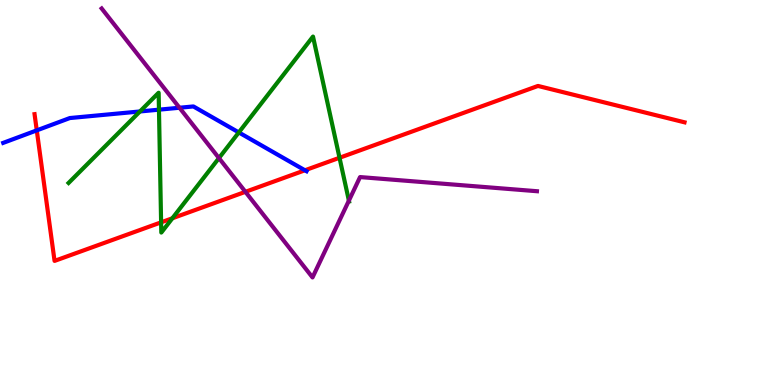[{'lines': ['blue', 'red'], 'intersections': [{'x': 0.474, 'y': 6.61}, {'x': 3.93, 'y': 5.58}]}, {'lines': ['green', 'red'], 'intersections': [{'x': 2.08, 'y': 4.22}, {'x': 2.22, 'y': 4.33}, {'x': 4.38, 'y': 5.9}]}, {'lines': ['purple', 'red'], 'intersections': [{'x': 3.17, 'y': 5.02}]}, {'lines': ['blue', 'green'], 'intersections': [{'x': 1.81, 'y': 7.1}, {'x': 2.05, 'y': 7.15}, {'x': 3.08, 'y': 6.56}]}, {'lines': ['blue', 'purple'], 'intersections': [{'x': 2.32, 'y': 7.2}]}, {'lines': ['green', 'purple'], 'intersections': [{'x': 2.83, 'y': 5.89}, {'x': 4.5, 'y': 4.79}]}]